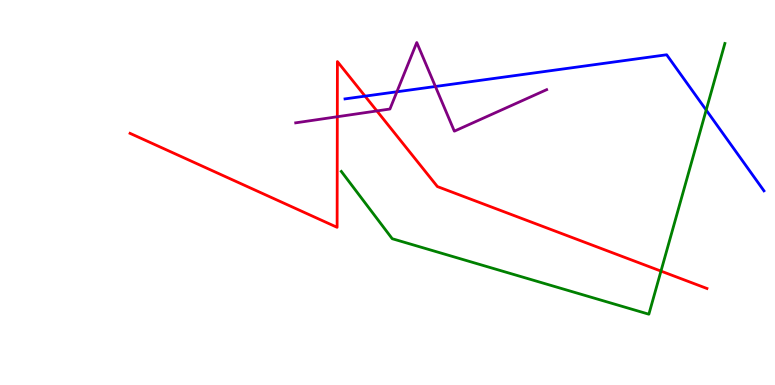[{'lines': ['blue', 'red'], 'intersections': [{'x': 4.71, 'y': 7.5}]}, {'lines': ['green', 'red'], 'intersections': [{'x': 8.53, 'y': 2.96}]}, {'lines': ['purple', 'red'], 'intersections': [{'x': 4.35, 'y': 6.97}, {'x': 4.86, 'y': 7.12}]}, {'lines': ['blue', 'green'], 'intersections': [{'x': 9.11, 'y': 7.14}]}, {'lines': ['blue', 'purple'], 'intersections': [{'x': 5.12, 'y': 7.62}, {'x': 5.62, 'y': 7.75}]}, {'lines': ['green', 'purple'], 'intersections': []}]